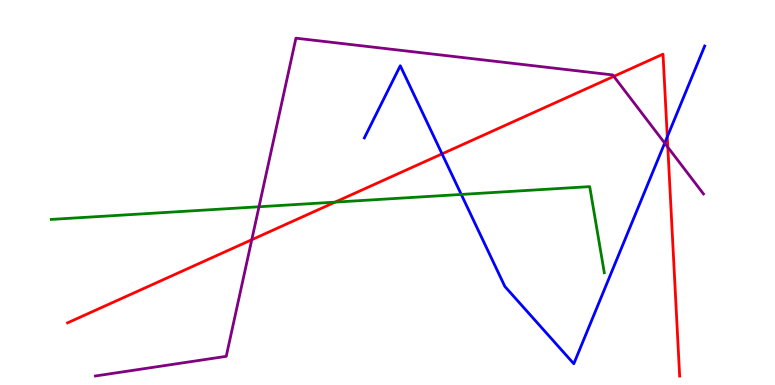[{'lines': ['blue', 'red'], 'intersections': [{'x': 5.7, 'y': 6.0}, {'x': 8.61, 'y': 6.45}]}, {'lines': ['green', 'red'], 'intersections': [{'x': 4.32, 'y': 4.75}]}, {'lines': ['purple', 'red'], 'intersections': [{'x': 3.25, 'y': 3.77}, {'x': 7.92, 'y': 8.02}, {'x': 8.62, 'y': 6.18}]}, {'lines': ['blue', 'green'], 'intersections': [{'x': 5.95, 'y': 4.95}]}, {'lines': ['blue', 'purple'], 'intersections': [{'x': 8.58, 'y': 6.28}]}, {'lines': ['green', 'purple'], 'intersections': [{'x': 3.34, 'y': 4.63}]}]